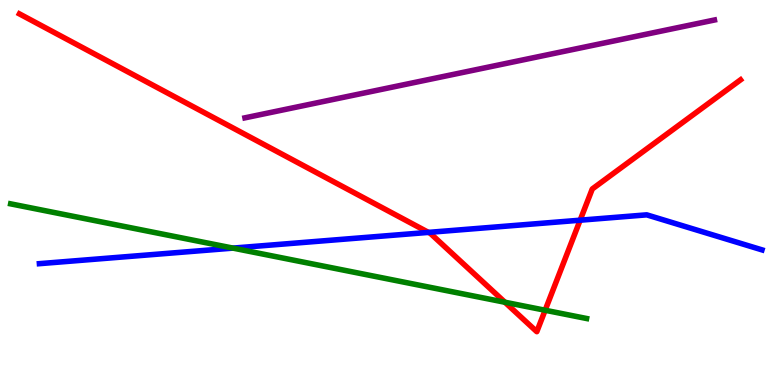[{'lines': ['blue', 'red'], 'intersections': [{'x': 5.53, 'y': 3.96}, {'x': 7.49, 'y': 4.28}]}, {'lines': ['green', 'red'], 'intersections': [{'x': 6.52, 'y': 2.15}, {'x': 7.03, 'y': 1.94}]}, {'lines': ['purple', 'red'], 'intersections': []}, {'lines': ['blue', 'green'], 'intersections': [{'x': 3.01, 'y': 3.56}]}, {'lines': ['blue', 'purple'], 'intersections': []}, {'lines': ['green', 'purple'], 'intersections': []}]